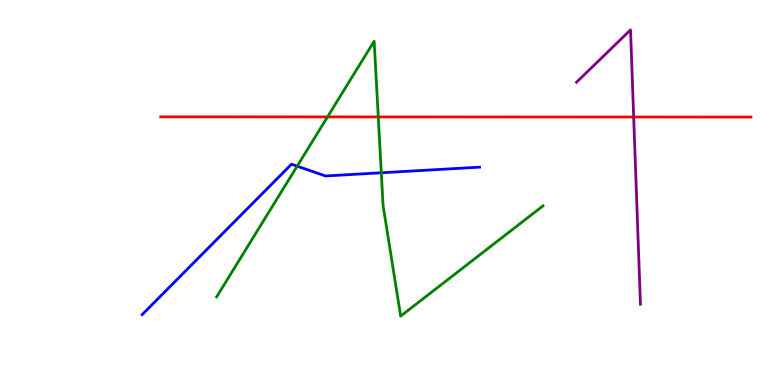[{'lines': ['blue', 'red'], 'intersections': []}, {'lines': ['green', 'red'], 'intersections': [{'x': 4.23, 'y': 6.96}, {'x': 4.88, 'y': 6.96}]}, {'lines': ['purple', 'red'], 'intersections': [{'x': 8.18, 'y': 6.96}]}, {'lines': ['blue', 'green'], 'intersections': [{'x': 3.83, 'y': 5.68}, {'x': 4.92, 'y': 5.51}]}, {'lines': ['blue', 'purple'], 'intersections': []}, {'lines': ['green', 'purple'], 'intersections': []}]